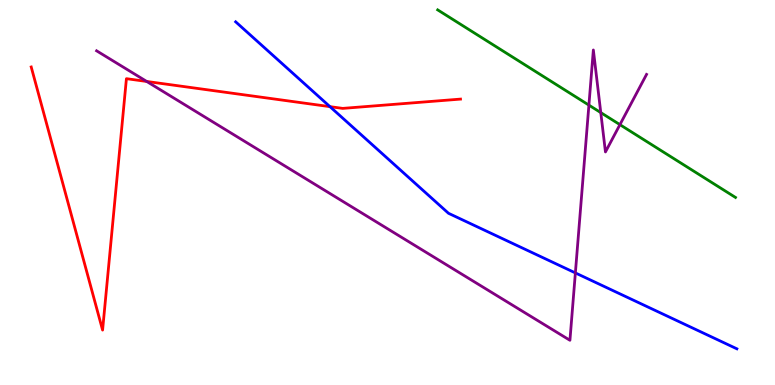[{'lines': ['blue', 'red'], 'intersections': [{'x': 4.26, 'y': 7.23}]}, {'lines': ['green', 'red'], 'intersections': []}, {'lines': ['purple', 'red'], 'intersections': [{'x': 1.89, 'y': 7.88}]}, {'lines': ['blue', 'green'], 'intersections': []}, {'lines': ['blue', 'purple'], 'intersections': [{'x': 7.42, 'y': 2.91}]}, {'lines': ['green', 'purple'], 'intersections': [{'x': 7.6, 'y': 7.27}, {'x': 7.75, 'y': 7.08}, {'x': 8.0, 'y': 6.76}]}]